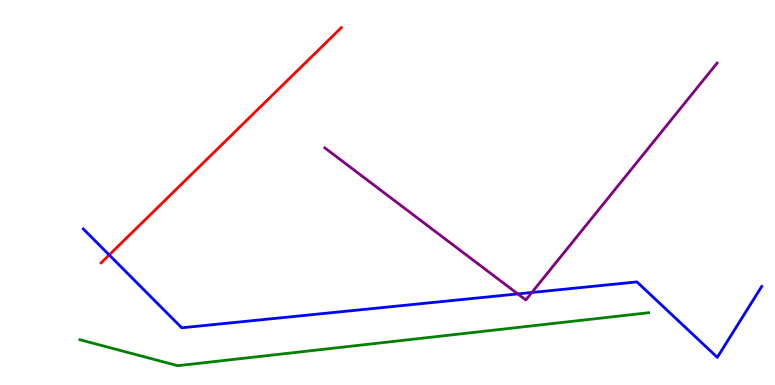[{'lines': ['blue', 'red'], 'intersections': [{'x': 1.41, 'y': 3.38}]}, {'lines': ['green', 'red'], 'intersections': []}, {'lines': ['purple', 'red'], 'intersections': []}, {'lines': ['blue', 'green'], 'intersections': []}, {'lines': ['blue', 'purple'], 'intersections': [{'x': 6.68, 'y': 2.37}, {'x': 6.86, 'y': 2.4}]}, {'lines': ['green', 'purple'], 'intersections': []}]